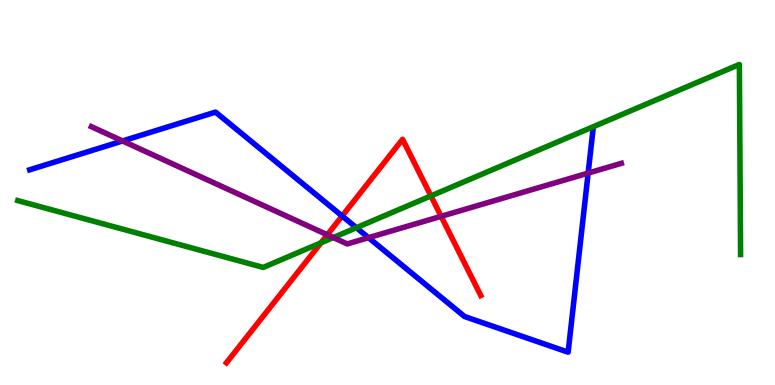[{'lines': ['blue', 'red'], 'intersections': [{'x': 4.41, 'y': 4.39}]}, {'lines': ['green', 'red'], 'intersections': [{'x': 4.14, 'y': 3.69}, {'x': 5.56, 'y': 4.91}]}, {'lines': ['purple', 'red'], 'intersections': [{'x': 4.22, 'y': 3.9}, {'x': 5.69, 'y': 4.38}]}, {'lines': ['blue', 'green'], 'intersections': [{'x': 4.6, 'y': 4.09}]}, {'lines': ['blue', 'purple'], 'intersections': [{'x': 1.58, 'y': 6.34}, {'x': 4.76, 'y': 3.83}, {'x': 7.59, 'y': 5.5}]}, {'lines': ['green', 'purple'], 'intersections': [{'x': 4.3, 'y': 3.83}]}]